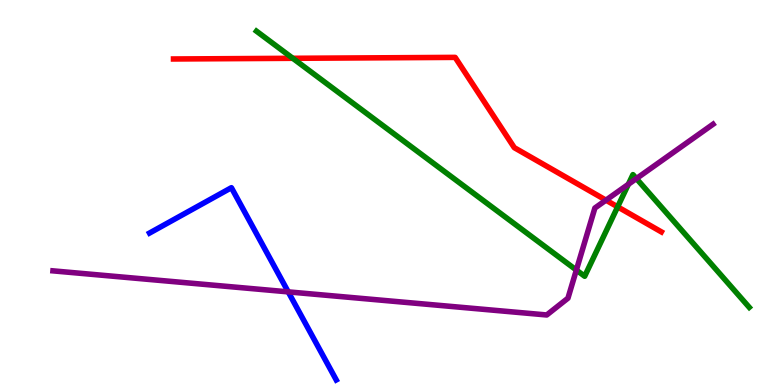[{'lines': ['blue', 'red'], 'intersections': []}, {'lines': ['green', 'red'], 'intersections': [{'x': 3.78, 'y': 8.49}, {'x': 7.97, 'y': 4.63}]}, {'lines': ['purple', 'red'], 'intersections': [{'x': 7.82, 'y': 4.8}]}, {'lines': ['blue', 'green'], 'intersections': []}, {'lines': ['blue', 'purple'], 'intersections': [{'x': 3.72, 'y': 2.42}]}, {'lines': ['green', 'purple'], 'intersections': [{'x': 7.44, 'y': 2.99}, {'x': 8.11, 'y': 5.21}, {'x': 8.21, 'y': 5.36}]}]